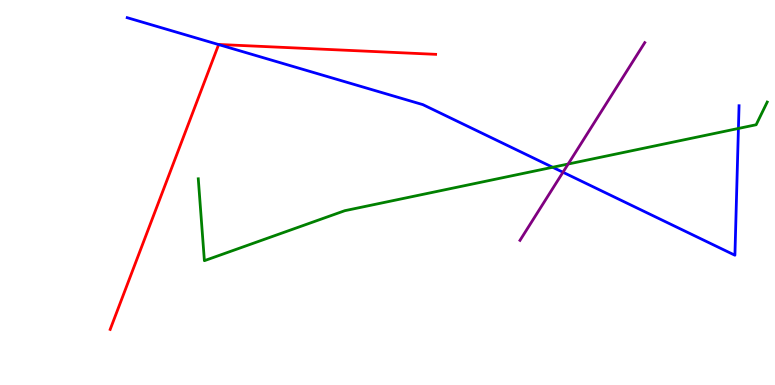[{'lines': ['blue', 'red'], 'intersections': [{'x': 2.82, 'y': 8.84}]}, {'lines': ['green', 'red'], 'intersections': []}, {'lines': ['purple', 'red'], 'intersections': []}, {'lines': ['blue', 'green'], 'intersections': [{'x': 7.13, 'y': 5.66}, {'x': 9.53, 'y': 6.66}]}, {'lines': ['blue', 'purple'], 'intersections': [{'x': 7.26, 'y': 5.53}]}, {'lines': ['green', 'purple'], 'intersections': [{'x': 7.33, 'y': 5.74}]}]